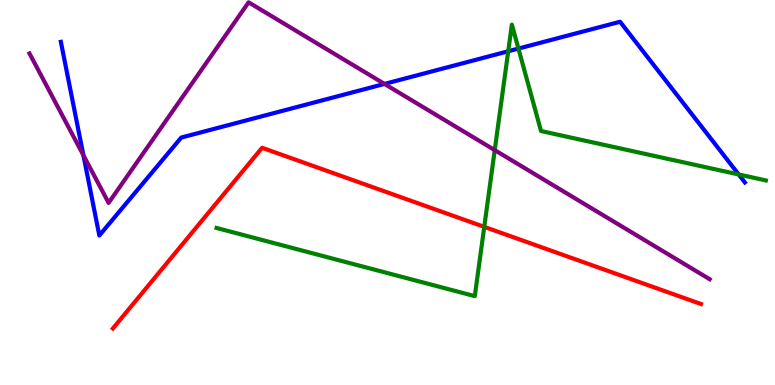[{'lines': ['blue', 'red'], 'intersections': []}, {'lines': ['green', 'red'], 'intersections': [{'x': 6.25, 'y': 4.11}]}, {'lines': ['purple', 'red'], 'intersections': []}, {'lines': ['blue', 'green'], 'intersections': [{'x': 6.56, 'y': 8.67}, {'x': 6.69, 'y': 8.74}, {'x': 9.53, 'y': 5.47}]}, {'lines': ['blue', 'purple'], 'intersections': [{'x': 1.08, 'y': 5.97}, {'x': 4.96, 'y': 7.82}]}, {'lines': ['green', 'purple'], 'intersections': [{'x': 6.38, 'y': 6.1}]}]